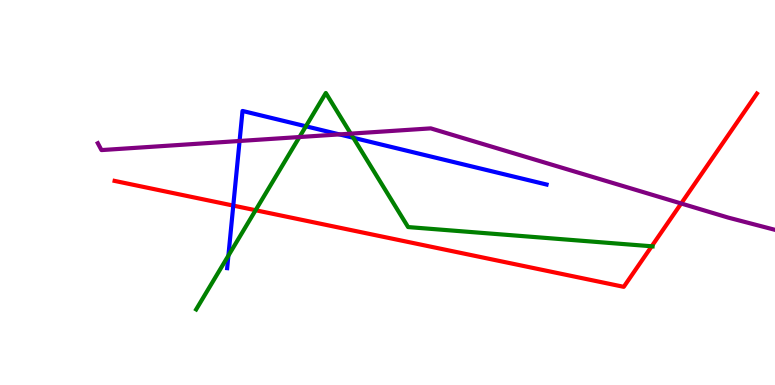[{'lines': ['blue', 'red'], 'intersections': [{'x': 3.01, 'y': 4.66}]}, {'lines': ['green', 'red'], 'intersections': [{'x': 3.3, 'y': 4.54}, {'x': 8.41, 'y': 3.6}]}, {'lines': ['purple', 'red'], 'intersections': [{'x': 8.79, 'y': 4.71}]}, {'lines': ['blue', 'green'], 'intersections': [{'x': 2.95, 'y': 3.36}, {'x': 3.95, 'y': 6.72}, {'x': 4.56, 'y': 6.42}]}, {'lines': ['blue', 'purple'], 'intersections': [{'x': 3.09, 'y': 6.34}, {'x': 4.38, 'y': 6.51}]}, {'lines': ['green', 'purple'], 'intersections': [{'x': 3.86, 'y': 6.44}, {'x': 4.53, 'y': 6.53}]}]